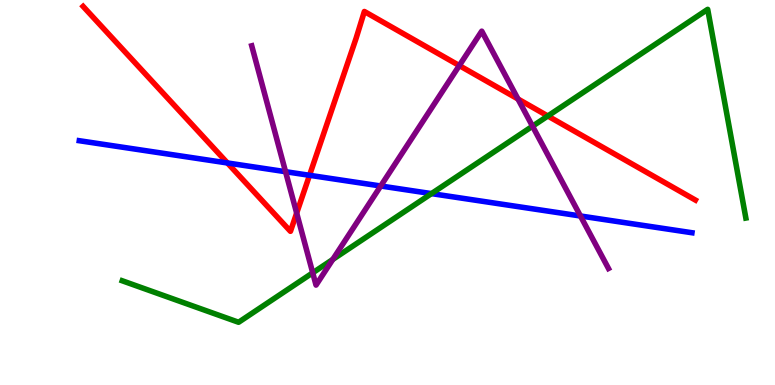[{'lines': ['blue', 'red'], 'intersections': [{'x': 2.93, 'y': 5.77}, {'x': 3.99, 'y': 5.45}]}, {'lines': ['green', 'red'], 'intersections': [{'x': 7.07, 'y': 6.99}]}, {'lines': ['purple', 'red'], 'intersections': [{'x': 3.83, 'y': 4.47}, {'x': 5.93, 'y': 8.3}, {'x': 6.68, 'y': 7.43}]}, {'lines': ['blue', 'green'], 'intersections': [{'x': 5.57, 'y': 4.97}]}, {'lines': ['blue', 'purple'], 'intersections': [{'x': 3.68, 'y': 5.54}, {'x': 4.91, 'y': 5.17}, {'x': 7.49, 'y': 4.39}]}, {'lines': ['green', 'purple'], 'intersections': [{'x': 4.04, 'y': 2.91}, {'x': 4.29, 'y': 3.26}, {'x': 6.87, 'y': 6.72}]}]